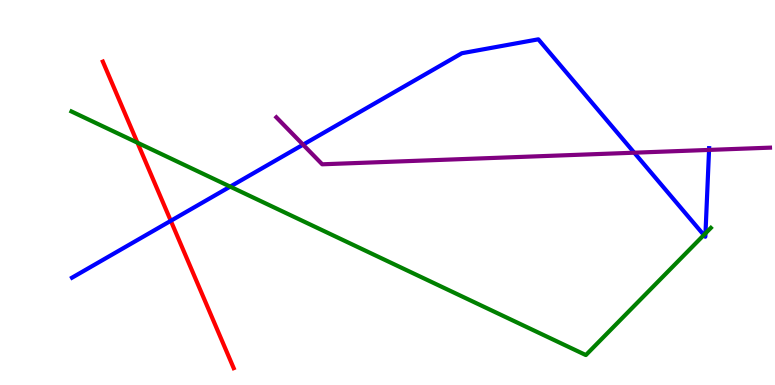[{'lines': ['blue', 'red'], 'intersections': [{'x': 2.2, 'y': 4.26}]}, {'lines': ['green', 'red'], 'intersections': [{'x': 1.77, 'y': 6.29}]}, {'lines': ['purple', 'red'], 'intersections': []}, {'lines': ['blue', 'green'], 'intersections': [{'x': 2.97, 'y': 5.15}, {'x': 9.08, 'y': 3.9}, {'x': 9.1, 'y': 3.94}]}, {'lines': ['blue', 'purple'], 'intersections': [{'x': 3.91, 'y': 6.24}, {'x': 8.18, 'y': 6.03}, {'x': 9.15, 'y': 6.11}]}, {'lines': ['green', 'purple'], 'intersections': []}]